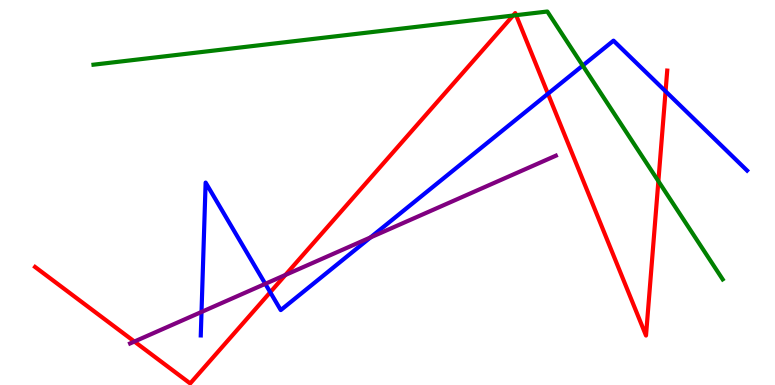[{'lines': ['blue', 'red'], 'intersections': [{'x': 3.49, 'y': 2.41}, {'x': 7.07, 'y': 7.56}, {'x': 8.59, 'y': 7.63}]}, {'lines': ['green', 'red'], 'intersections': [{'x': 6.62, 'y': 9.6}, {'x': 6.66, 'y': 9.61}, {'x': 8.5, 'y': 5.3}]}, {'lines': ['purple', 'red'], 'intersections': [{'x': 1.73, 'y': 1.13}, {'x': 3.68, 'y': 2.86}]}, {'lines': ['blue', 'green'], 'intersections': [{'x': 7.52, 'y': 8.3}]}, {'lines': ['blue', 'purple'], 'intersections': [{'x': 2.6, 'y': 1.9}, {'x': 3.42, 'y': 2.63}, {'x': 4.78, 'y': 3.83}]}, {'lines': ['green', 'purple'], 'intersections': []}]